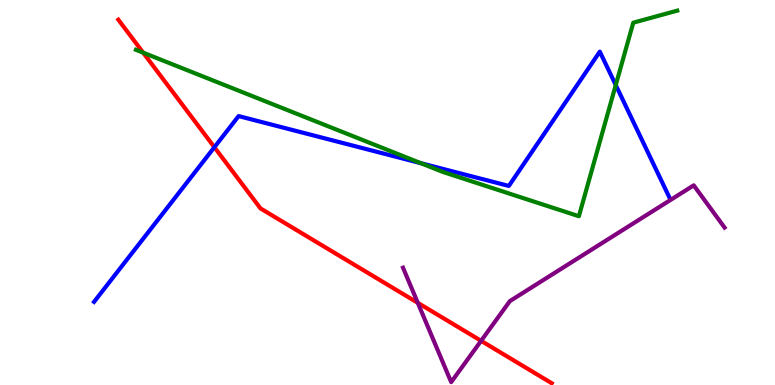[{'lines': ['blue', 'red'], 'intersections': [{'x': 2.77, 'y': 6.18}]}, {'lines': ['green', 'red'], 'intersections': [{'x': 1.85, 'y': 8.63}]}, {'lines': ['purple', 'red'], 'intersections': [{'x': 5.39, 'y': 2.13}, {'x': 6.21, 'y': 1.15}]}, {'lines': ['blue', 'green'], 'intersections': [{'x': 5.43, 'y': 5.76}, {'x': 7.95, 'y': 7.79}]}, {'lines': ['blue', 'purple'], 'intersections': []}, {'lines': ['green', 'purple'], 'intersections': []}]